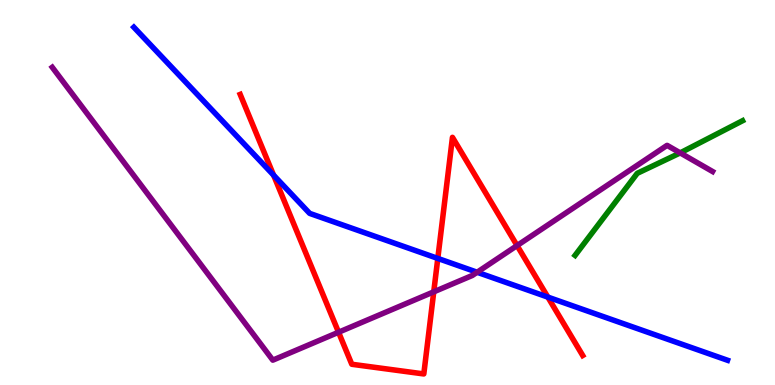[{'lines': ['blue', 'red'], 'intersections': [{'x': 3.53, 'y': 5.45}, {'x': 5.65, 'y': 3.29}, {'x': 7.07, 'y': 2.28}]}, {'lines': ['green', 'red'], 'intersections': []}, {'lines': ['purple', 'red'], 'intersections': [{'x': 4.37, 'y': 1.37}, {'x': 5.6, 'y': 2.42}, {'x': 6.67, 'y': 3.62}]}, {'lines': ['blue', 'green'], 'intersections': []}, {'lines': ['blue', 'purple'], 'intersections': [{'x': 6.16, 'y': 2.93}]}, {'lines': ['green', 'purple'], 'intersections': [{'x': 8.78, 'y': 6.03}]}]